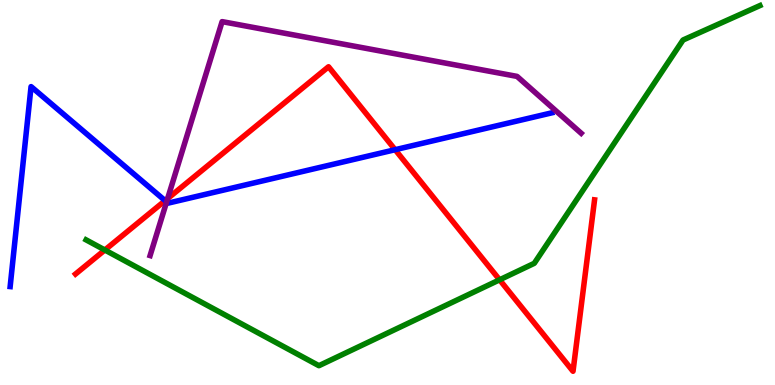[{'lines': ['blue', 'red'], 'intersections': [{'x': 2.13, 'y': 4.79}, {'x': 5.1, 'y': 6.11}]}, {'lines': ['green', 'red'], 'intersections': [{'x': 1.35, 'y': 3.51}, {'x': 6.45, 'y': 2.73}]}, {'lines': ['purple', 'red'], 'intersections': [{'x': 2.16, 'y': 4.84}]}, {'lines': ['blue', 'green'], 'intersections': []}, {'lines': ['blue', 'purple'], 'intersections': [{'x': 2.15, 'y': 4.76}]}, {'lines': ['green', 'purple'], 'intersections': []}]